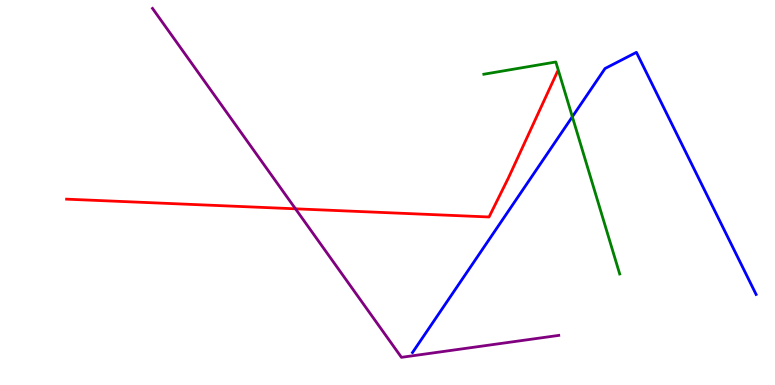[{'lines': ['blue', 'red'], 'intersections': []}, {'lines': ['green', 'red'], 'intersections': []}, {'lines': ['purple', 'red'], 'intersections': [{'x': 3.81, 'y': 4.58}]}, {'lines': ['blue', 'green'], 'intersections': [{'x': 7.38, 'y': 6.97}]}, {'lines': ['blue', 'purple'], 'intersections': []}, {'lines': ['green', 'purple'], 'intersections': []}]